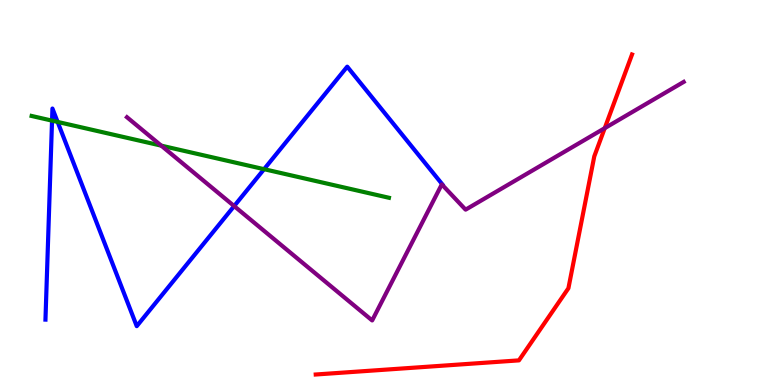[{'lines': ['blue', 'red'], 'intersections': []}, {'lines': ['green', 'red'], 'intersections': []}, {'lines': ['purple', 'red'], 'intersections': [{'x': 7.8, 'y': 6.67}]}, {'lines': ['blue', 'green'], 'intersections': [{'x': 0.672, 'y': 6.87}, {'x': 0.744, 'y': 6.83}, {'x': 3.41, 'y': 5.61}]}, {'lines': ['blue', 'purple'], 'intersections': [{'x': 3.02, 'y': 4.65}]}, {'lines': ['green', 'purple'], 'intersections': [{'x': 2.08, 'y': 6.22}]}]